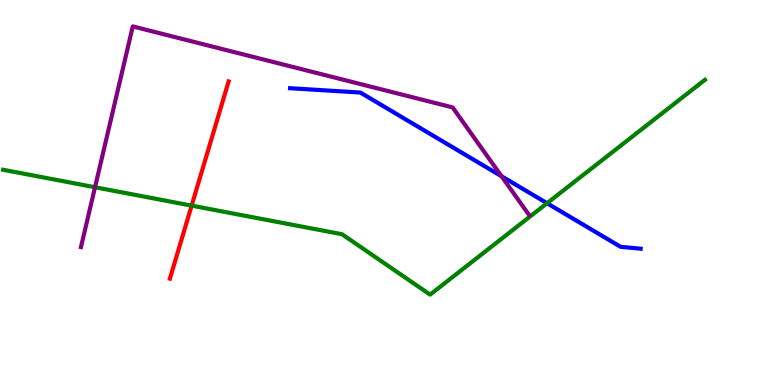[{'lines': ['blue', 'red'], 'intersections': []}, {'lines': ['green', 'red'], 'intersections': [{'x': 2.47, 'y': 4.66}]}, {'lines': ['purple', 'red'], 'intersections': []}, {'lines': ['blue', 'green'], 'intersections': [{'x': 7.06, 'y': 4.72}]}, {'lines': ['blue', 'purple'], 'intersections': [{'x': 6.47, 'y': 5.42}]}, {'lines': ['green', 'purple'], 'intersections': [{'x': 1.23, 'y': 5.14}]}]